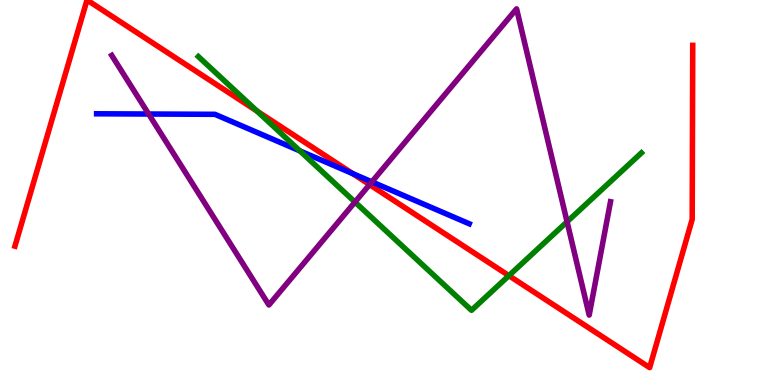[{'lines': ['blue', 'red'], 'intersections': [{'x': 4.55, 'y': 5.49}]}, {'lines': ['green', 'red'], 'intersections': [{'x': 3.32, 'y': 7.11}, {'x': 6.57, 'y': 2.84}]}, {'lines': ['purple', 'red'], 'intersections': [{'x': 4.77, 'y': 5.2}]}, {'lines': ['blue', 'green'], 'intersections': [{'x': 3.87, 'y': 6.08}]}, {'lines': ['blue', 'purple'], 'intersections': [{'x': 1.92, 'y': 7.04}, {'x': 4.8, 'y': 5.28}]}, {'lines': ['green', 'purple'], 'intersections': [{'x': 4.58, 'y': 4.75}, {'x': 7.32, 'y': 4.24}]}]